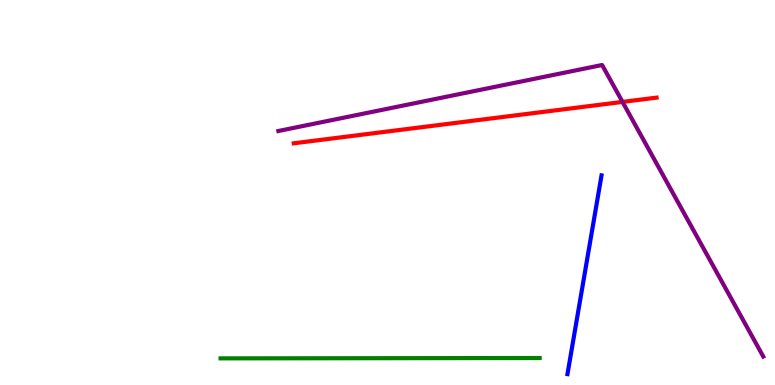[{'lines': ['blue', 'red'], 'intersections': []}, {'lines': ['green', 'red'], 'intersections': []}, {'lines': ['purple', 'red'], 'intersections': [{'x': 8.03, 'y': 7.35}]}, {'lines': ['blue', 'green'], 'intersections': []}, {'lines': ['blue', 'purple'], 'intersections': []}, {'lines': ['green', 'purple'], 'intersections': []}]